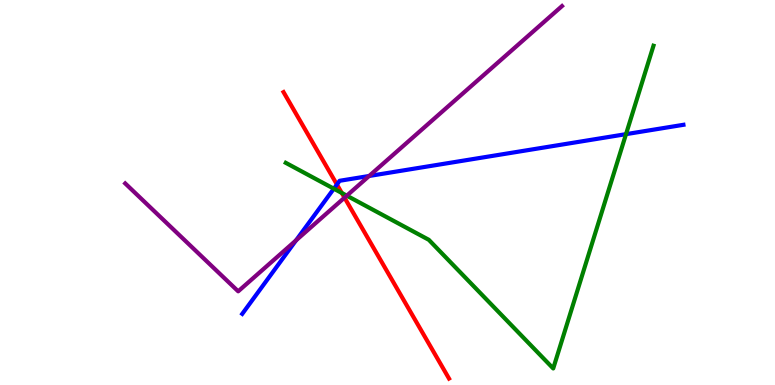[{'lines': ['blue', 'red'], 'intersections': [{'x': 4.35, 'y': 5.21}]}, {'lines': ['green', 'red'], 'intersections': [{'x': 4.41, 'y': 4.99}]}, {'lines': ['purple', 'red'], 'intersections': [{'x': 4.45, 'y': 4.87}]}, {'lines': ['blue', 'green'], 'intersections': [{'x': 4.31, 'y': 5.1}, {'x': 8.08, 'y': 6.52}]}, {'lines': ['blue', 'purple'], 'intersections': [{'x': 3.82, 'y': 3.76}, {'x': 4.76, 'y': 5.43}]}, {'lines': ['green', 'purple'], 'intersections': [{'x': 4.47, 'y': 4.92}]}]